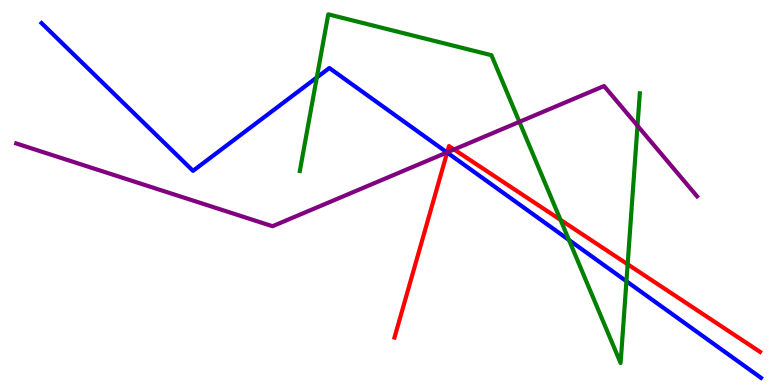[{'lines': ['blue', 'red'], 'intersections': [{'x': 5.77, 'y': 6.04}]}, {'lines': ['green', 'red'], 'intersections': [{'x': 7.23, 'y': 4.29}, {'x': 8.1, 'y': 3.14}]}, {'lines': ['purple', 'red'], 'intersections': [{'x': 5.77, 'y': 6.04}, {'x': 5.86, 'y': 6.12}]}, {'lines': ['blue', 'green'], 'intersections': [{'x': 4.09, 'y': 7.99}, {'x': 7.34, 'y': 3.77}, {'x': 8.08, 'y': 2.69}]}, {'lines': ['blue', 'purple'], 'intersections': [{'x': 5.77, 'y': 6.04}]}, {'lines': ['green', 'purple'], 'intersections': [{'x': 6.7, 'y': 6.84}, {'x': 8.23, 'y': 6.73}]}]